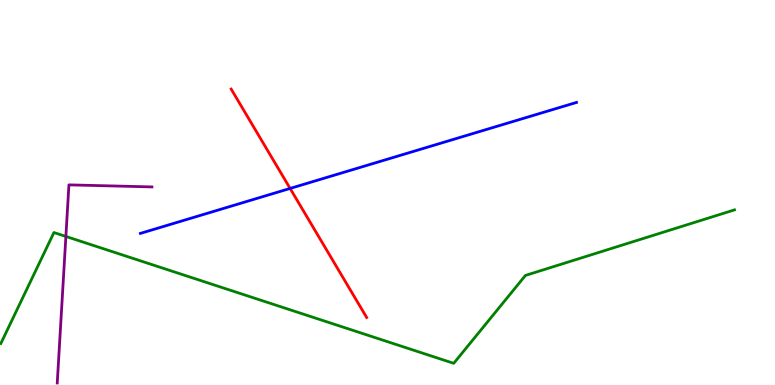[{'lines': ['blue', 'red'], 'intersections': [{'x': 3.74, 'y': 5.11}]}, {'lines': ['green', 'red'], 'intersections': []}, {'lines': ['purple', 'red'], 'intersections': []}, {'lines': ['blue', 'green'], 'intersections': []}, {'lines': ['blue', 'purple'], 'intersections': []}, {'lines': ['green', 'purple'], 'intersections': [{'x': 0.85, 'y': 3.86}]}]